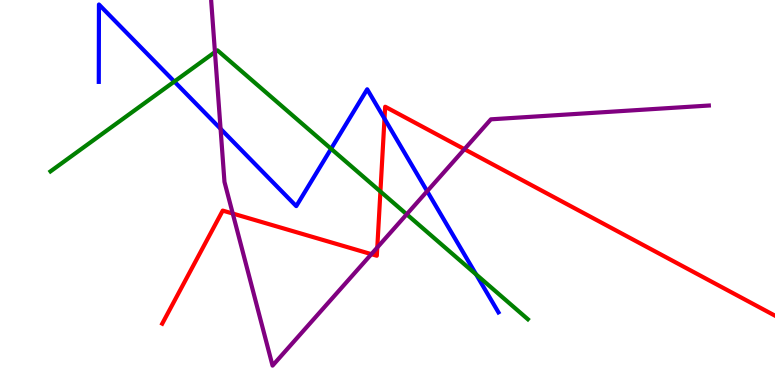[{'lines': ['blue', 'red'], 'intersections': [{'x': 4.96, 'y': 6.92}]}, {'lines': ['green', 'red'], 'intersections': [{'x': 4.91, 'y': 5.03}]}, {'lines': ['purple', 'red'], 'intersections': [{'x': 3.0, 'y': 4.45}, {'x': 4.79, 'y': 3.4}, {'x': 4.87, 'y': 3.57}, {'x': 5.99, 'y': 6.12}]}, {'lines': ['blue', 'green'], 'intersections': [{'x': 2.25, 'y': 7.88}, {'x': 4.27, 'y': 6.14}, {'x': 6.14, 'y': 2.87}]}, {'lines': ['blue', 'purple'], 'intersections': [{'x': 2.85, 'y': 6.65}, {'x': 5.51, 'y': 5.03}]}, {'lines': ['green', 'purple'], 'intersections': [{'x': 2.77, 'y': 8.65}, {'x': 5.25, 'y': 4.43}]}]